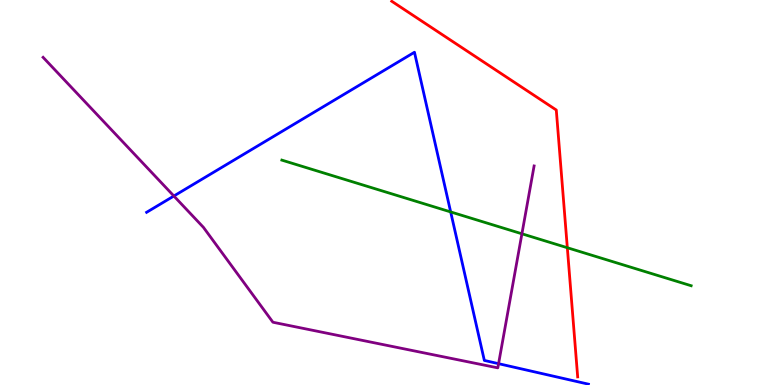[{'lines': ['blue', 'red'], 'intersections': []}, {'lines': ['green', 'red'], 'intersections': [{'x': 7.32, 'y': 3.57}]}, {'lines': ['purple', 'red'], 'intersections': []}, {'lines': ['blue', 'green'], 'intersections': [{'x': 5.82, 'y': 4.5}]}, {'lines': ['blue', 'purple'], 'intersections': [{'x': 2.24, 'y': 4.91}, {'x': 6.43, 'y': 0.554}]}, {'lines': ['green', 'purple'], 'intersections': [{'x': 6.73, 'y': 3.93}]}]